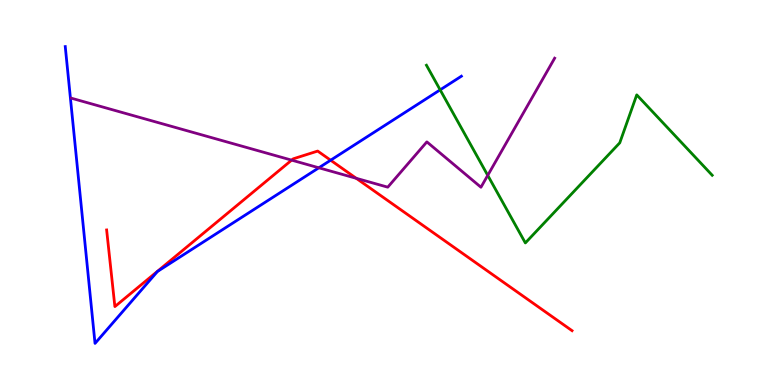[{'lines': ['blue', 'red'], 'intersections': [{'x': 4.27, 'y': 5.84}]}, {'lines': ['green', 'red'], 'intersections': []}, {'lines': ['purple', 'red'], 'intersections': [{'x': 3.76, 'y': 5.84}, {'x': 4.6, 'y': 5.37}]}, {'lines': ['blue', 'green'], 'intersections': [{'x': 5.68, 'y': 7.67}]}, {'lines': ['blue', 'purple'], 'intersections': [{'x': 4.11, 'y': 5.64}]}, {'lines': ['green', 'purple'], 'intersections': [{'x': 6.29, 'y': 5.45}]}]